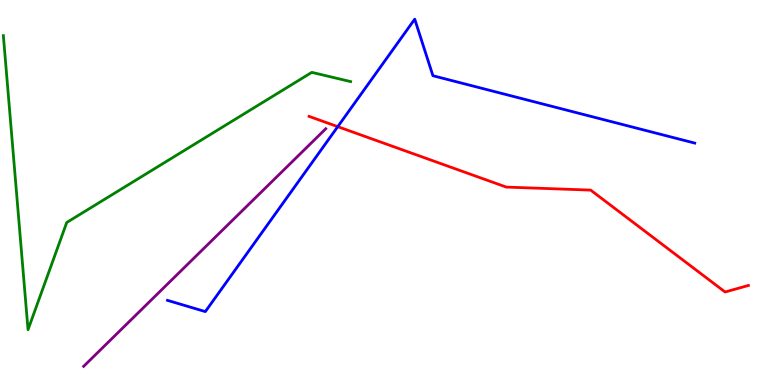[{'lines': ['blue', 'red'], 'intersections': [{'x': 4.36, 'y': 6.71}]}, {'lines': ['green', 'red'], 'intersections': []}, {'lines': ['purple', 'red'], 'intersections': []}, {'lines': ['blue', 'green'], 'intersections': []}, {'lines': ['blue', 'purple'], 'intersections': []}, {'lines': ['green', 'purple'], 'intersections': []}]